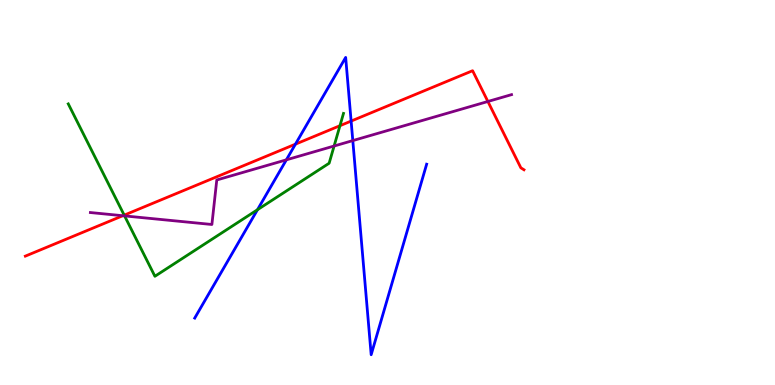[{'lines': ['blue', 'red'], 'intersections': [{'x': 3.81, 'y': 6.26}, {'x': 4.53, 'y': 6.86}]}, {'lines': ['green', 'red'], 'intersections': [{'x': 1.6, 'y': 4.41}, {'x': 4.39, 'y': 6.73}]}, {'lines': ['purple', 'red'], 'intersections': [{'x': 1.58, 'y': 4.4}, {'x': 6.3, 'y': 7.36}]}, {'lines': ['blue', 'green'], 'intersections': [{'x': 3.32, 'y': 4.55}]}, {'lines': ['blue', 'purple'], 'intersections': [{'x': 3.7, 'y': 5.85}, {'x': 4.55, 'y': 6.35}]}, {'lines': ['green', 'purple'], 'intersections': [{'x': 1.61, 'y': 4.39}, {'x': 4.31, 'y': 6.21}]}]